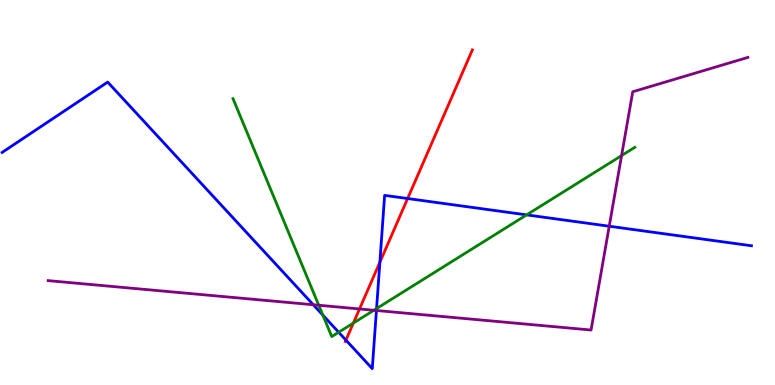[{'lines': ['blue', 'red'], 'intersections': [{'x': 4.46, 'y': 1.17}, {'x': 4.9, 'y': 3.19}, {'x': 5.26, 'y': 4.84}]}, {'lines': ['green', 'red'], 'intersections': [{'x': 4.56, 'y': 1.61}]}, {'lines': ['purple', 'red'], 'intersections': [{'x': 4.64, 'y': 1.98}]}, {'lines': ['blue', 'green'], 'intersections': [{'x': 4.17, 'y': 1.82}, {'x': 4.37, 'y': 1.37}, {'x': 4.86, 'y': 1.98}, {'x': 6.8, 'y': 4.42}]}, {'lines': ['blue', 'purple'], 'intersections': [{'x': 4.04, 'y': 2.08}, {'x': 4.86, 'y': 1.94}, {'x': 7.86, 'y': 4.12}]}, {'lines': ['green', 'purple'], 'intersections': [{'x': 4.11, 'y': 2.07}, {'x': 4.82, 'y': 1.94}, {'x': 8.02, 'y': 5.96}]}]